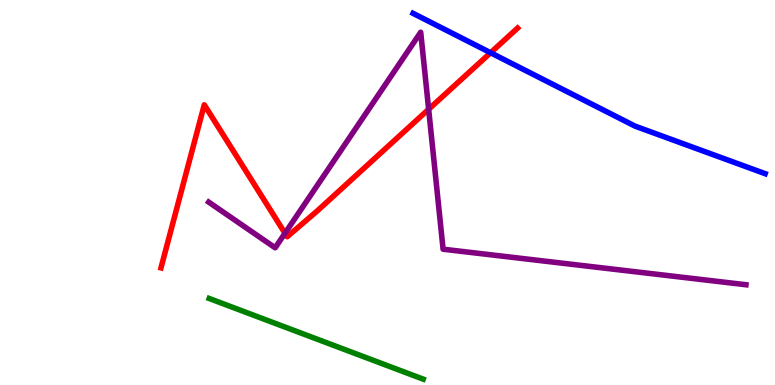[{'lines': ['blue', 'red'], 'intersections': [{'x': 6.33, 'y': 8.63}]}, {'lines': ['green', 'red'], 'intersections': []}, {'lines': ['purple', 'red'], 'intersections': [{'x': 3.68, 'y': 3.94}, {'x': 5.53, 'y': 7.16}]}, {'lines': ['blue', 'green'], 'intersections': []}, {'lines': ['blue', 'purple'], 'intersections': []}, {'lines': ['green', 'purple'], 'intersections': []}]